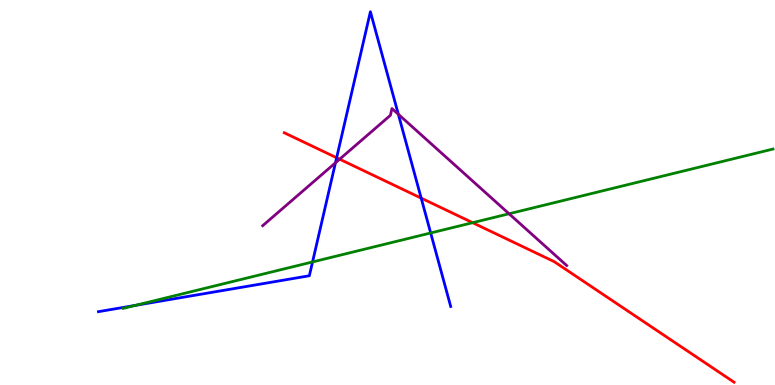[{'lines': ['blue', 'red'], 'intersections': [{'x': 4.34, 'y': 5.9}, {'x': 5.43, 'y': 4.85}]}, {'lines': ['green', 'red'], 'intersections': [{'x': 6.1, 'y': 4.22}]}, {'lines': ['purple', 'red'], 'intersections': [{'x': 4.38, 'y': 5.87}]}, {'lines': ['blue', 'green'], 'intersections': [{'x': 1.75, 'y': 2.07}, {'x': 4.03, 'y': 3.2}, {'x': 5.56, 'y': 3.95}]}, {'lines': ['blue', 'purple'], 'intersections': [{'x': 4.33, 'y': 5.77}, {'x': 5.14, 'y': 7.03}]}, {'lines': ['green', 'purple'], 'intersections': [{'x': 6.57, 'y': 4.45}]}]